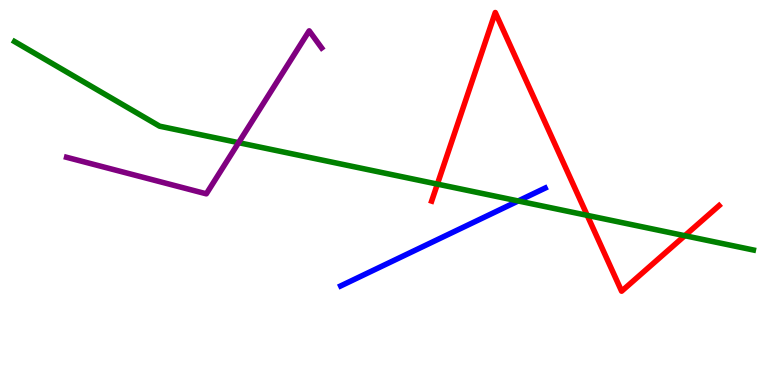[{'lines': ['blue', 'red'], 'intersections': []}, {'lines': ['green', 'red'], 'intersections': [{'x': 5.64, 'y': 5.22}, {'x': 7.58, 'y': 4.41}, {'x': 8.84, 'y': 3.88}]}, {'lines': ['purple', 'red'], 'intersections': []}, {'lines': ['blue', 'green'], 'intersections': [{'x': 6.69, 'y': 4.78}]}, {'lines': ['blue', 'purple'], 'intersections': []}, {'lines': ['green', 'purple'], 'intersections': [{'x': 3.08, 'y': 6.29}]}]